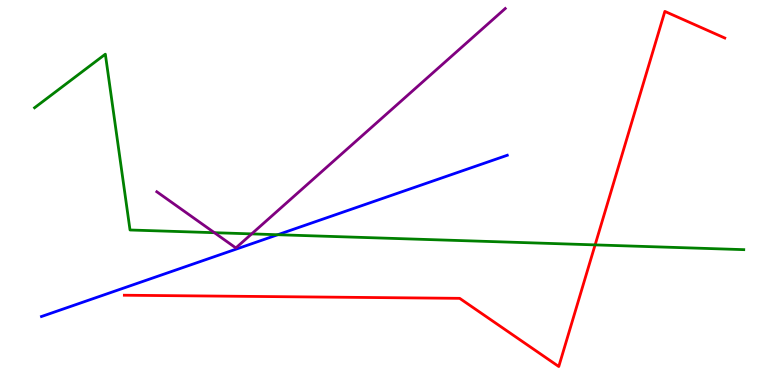[{'lines': ['blue', 'red'], 'intersections': []}, {'lines': ['green', 'red'], 'intersections': [{'x': 7.68, 'y': 3.64}]}, {'lines': ['purple', 'red'], 'intersections': []}, {'lines': ['blue', 'green'], 'intersections': [{'x': 3.58, 'y': 3.9}]}, {'lines': ['blue', 'purple'], 'intersections': []}, {'lines': ['green', 'purple'], 'intersections': [{'x': 2.77, 'y': 3.96}, {'x': 3.25, 'y': 3.93}]}]